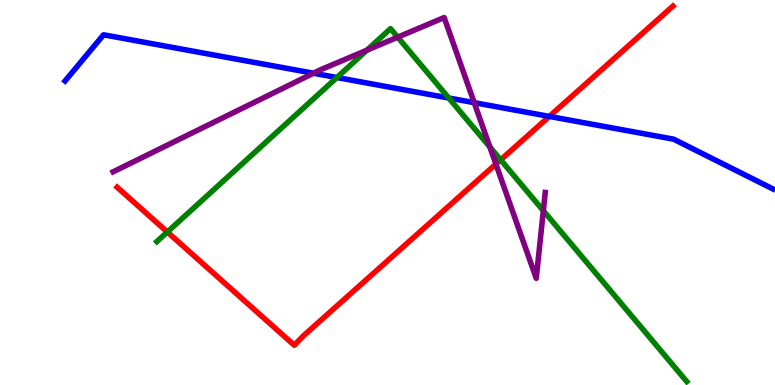[{'lines': ['blue', 'red'], 'intersections': [{'x': 7.09, 'y': 6.98}]}, {'lines': ['green', 'red'], 'intersections': [{'x': 2.16, 'y': 3.97}, {'x': 6.46, 'y': 5.85}]}, {'lines': ['purple', 'red'], 'intersections': [{'x': 6.4, 'y': 5.74}]}, {'lines': ['blue', 'green'], 'intersections': [{'x': 4.35, 'y': 7.99}, {'x': 5.79, 'y': 7.45}]}, {'lines': ['blue', 'purple'], 'intersections': [{'x': 4.04, 'y': 8.1}, {'x': 6.12, 'y': 7.33}]}, {'lines': ['green', 'purple'], 'intersections': [{'x': 4.73, 'y': 8.7}, {'x': 5.13, 'y': 9.03}, {'x': 6.32, 'y': 6.18}, {'x': 7.01, 'y': 4.53}]}]